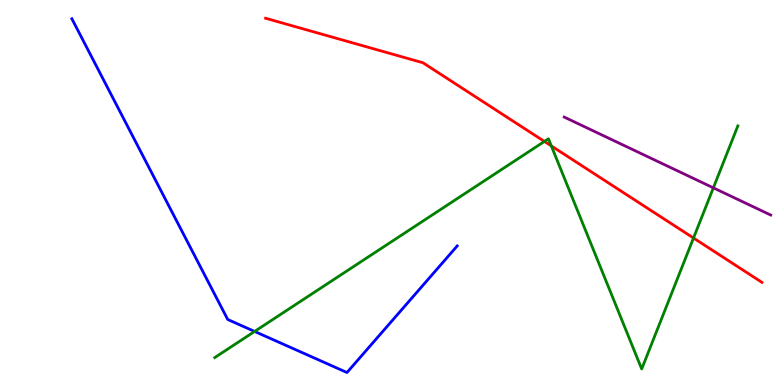[{'lines': ['blue', 'red'], 'intersections': []}, {'lines': ['green', 'red'], 'intersections': [{'x': 7.02, 'y': 6.33}, {'x': 7.11, 'y': 6.21}, {'x': 8.95, 'y': 3.82}]}, {'lines': ['purple', 'red'], 'intersections': []}, {'lines': ['blue', 'green'], 'intersections': [{'x': 3.29, 'y': 1.39}]}, {'lines': ['blue', 'purple'], 'intersections': []}, {'lines': ['green', 'purple'], 'intersections': [{'x': 9.2, 'y': 5.12}]}]